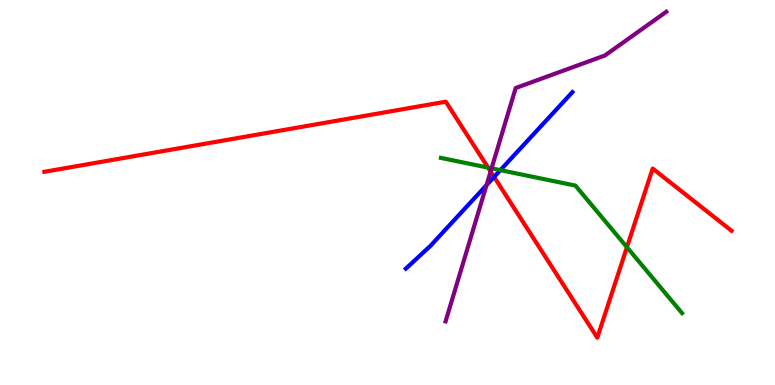[{'lines': ['blue', 'red'], 'intersections': [{'x': 6.38, 'y': 5.4}]}, {'lines': ['green', 'red'], 'intersections': [{'x': 6.3, 'y': 5.65}, {'x': 8.09, 'y': 3.58}]}, {'lines': ['purple', 'red'], 'intersections': [{'x': 6.33, 'y': 5.55}]}, {'lines': ['blue', 'green'], 'intersections': [{'x': 6.46, 'y': 5.58}]}, {'lines': ['blue', 'purple'], 'intersections': [{'x': 6.28, 'y': 5.19}]}, {'lines': ['green', 'purple'], 'intersections': [{'x': 6.34, 'y': 5.63}]}]